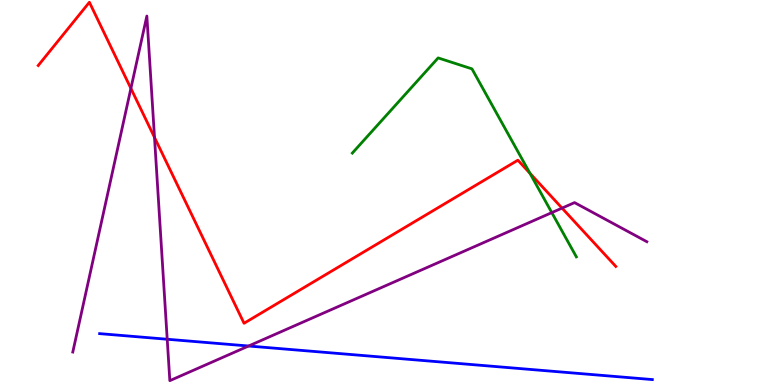[{'lines': ['blue', 'red'], 'intersections': []}, {'lines': ['green', 'red'], 'intersections': [{'x': 6.84, 'y': 5.5}]}, {'lines': ['purple', 'red'], 'intersections': [{'x': 1.69, 'y': 7.7}, {'x': 1.99, 'y': 6.43}, {'x': 7.25, 'y': 4.59}]}, {'lines': ['blue', 'green'], 'intersections': []}, {'lines': ['blue', 'purple'], 'intersections': [{'x': 2.16, 'y': 1.19}, {'x': 3.21, 'y': 1.01}]}, {'lines': ['green', 'purple'], 'intersections': [{'x': 7.12, 'y': 4.48}]}]